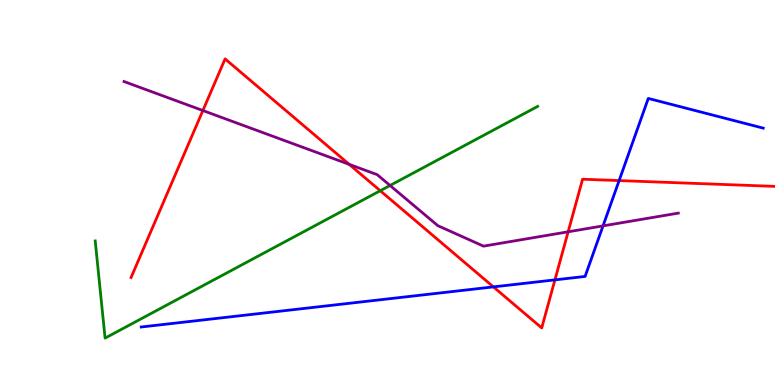[{'lines': ['blue', 'red'], 'intersections': [{'x': 6.37, 'y': 2.55}, {'x': 7.16, 'y': 2.73}, {'x': 7.99, 'y': 5.31}]}, {'lines': ['green', 'red'], 'intersections': [{'x': 4.91, 'y': 5.05}]}, {'lines': ['purple', 'red'], 'intersections': [{'x': 2.62, 'y': 7.13}, {'x': 4.51, 'y': 5.73}, {'x': 7.33, 'y': 3.98}]}, {'lines': ['blue', 'green'], 'intersections': []}, {'lines': ['blue', 'purple'], 'intersections': [{'x': 7.78, 'y': 4.13}]}, {'lines': ['green', 'purple'], 'intersections': [{'x': 5.03, 'y': 5.18}]}]